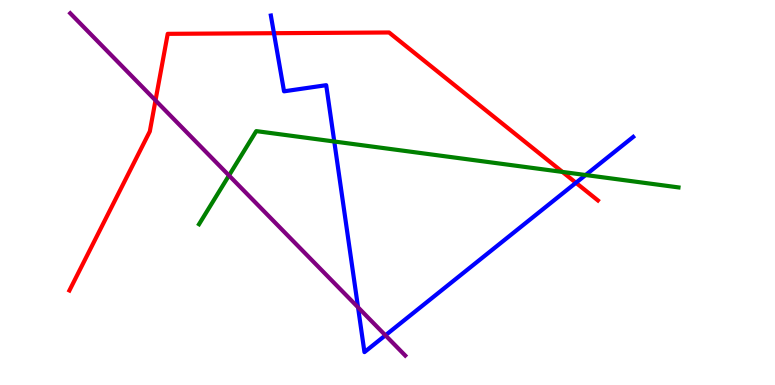[{'lines': ['blue', 'red'], 'intersections': [{'x': 3.53, 'y': 9.14}, {'x': 7.43, 'y': 5.25}]}, {'lines': ['green', 'red'], 'intersections': [{'x': 7.26, 'y': 5.53}]}, {'lines': ['purple', 'red'], 'intersections': [{'x': 2.01, 'y': 7.39}]}, {'lines': ['blue', 'green'], 'intersections': [{'x': 4.31, 'y': 6.32}, {'x': 7.56, 'y': 5.45}]}, {'lines': ['blue', 'purple'], 'intersections': [{'x': 4.62, 'y': 2.02}, {'x': 4.97, 'y': 1.29}]}, {'lines': ['green', 'purple'], 'intersections': [{'x': 2.95, 'y': 5.44}]}]